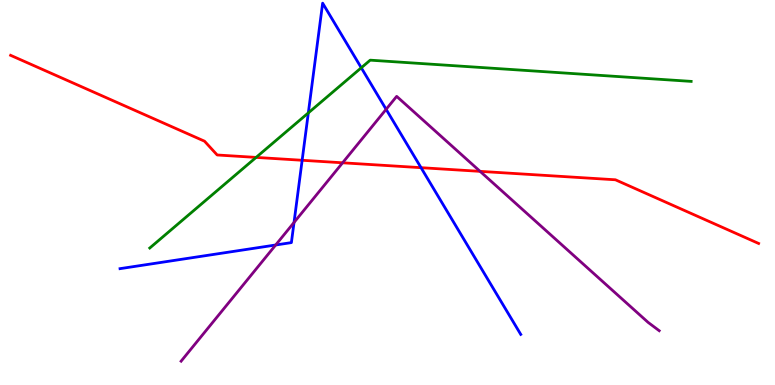[{'lines': ['blue', 'red'], 'intersections': [{'x': 3.9, 'y': 5.84}, {'x': 5.43, 'y': 5.64}]}, {'lines': ['green', 'red'], 'intersections': [{'x': 3.3, 'y': 5.91}]}, {'lines': ['purple', 'red'], 'intersections': [{'x': 4.42, 'y': 5.77}, {'x': 6.19, 'y': 5.55}]}, {'lines': ['blue', 'green'], 'intersections': [{'x': 3.98, 'y': 7.07}, {'x': 4.66, 'y': 8.24}]}, {'lines': ['blue', 'purple'], 'intersections': [{'x': 3.56, 'y': 3.64}, {'x': 3.79, 'y': 4.22}, {'x': 4.98, 'y': 7.16}]}, {'lines': ['green', 'purple'], 'intersections': []}]